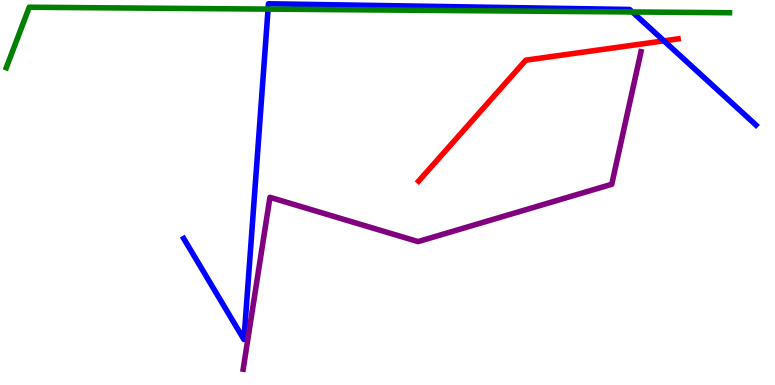[{'lines': ['blue', 'red'], 'intersections': [{'x': 8.57, 'y': 8.94}]}, {'lines': ['green', 'red'], 'intersections': []}, {'lines': ['purple', 'red'], 'intersections': []}, {'lines': ['blue', 'green'], 'intersections': [{'x': 3.46, 'y': 9.76}, {'x': 8.16, 'y': 9.69}]}, {'lines': ['blue', 'purple'], 'intersections': []}, {'lines': ['green', 'purple'], 'intersections': []}]